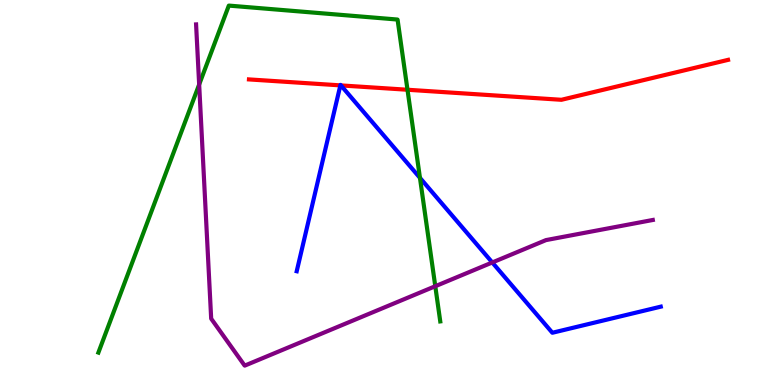[{'lines': ['blue', 'red'], 'intersections': [{'x': 4.39, 'y': 7.78}, {'x': 4.4, 'y': 7.78}]}, {'lines': ['green', 'red'], 'intersections': [{'x': 5.26, 'y': 7.67}]}, {'lines': ['purple', 'red'], 'intersections': []}, {'lines': ['blue', 'green'], 'intersections': [{'x': 5.42, 'y': 5.38}]}, {'lines': ['blue', 'purple'], 'intersections': [{'x': 6.35, 'y': 3.18}]}, {'lines': ['green', 'purple'], 'intersections': [{'x': 2.57, 'y': 7.8}, {'x': 5.62, 'y': 2.57}]}]